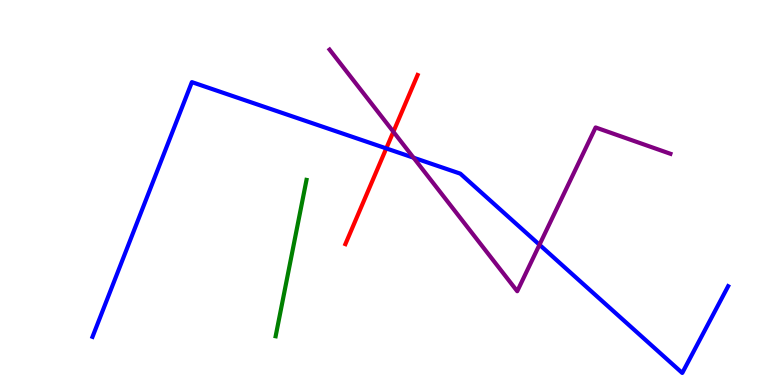[{'lines': ['blue', 'red'], 'intersections': [{'x': 4.98, 'y': 6.15}]}, {'lines': ['green', 'red'], 'intersections': []}, {'lines': ['purple', 'red'], 'intersections': [{'x': 5.08, 'y': 6.58}]}, {'lines': ['blue', 'green'], 'intersections': []}, {'lines': ['blue', 'purple'], 'intersections': [{'x': 5.34, 'y': 5.9}, {'x': 6.96, 'y': 3.64}]}, {'lines': ['green', 'purple'], 'intersections': []}]